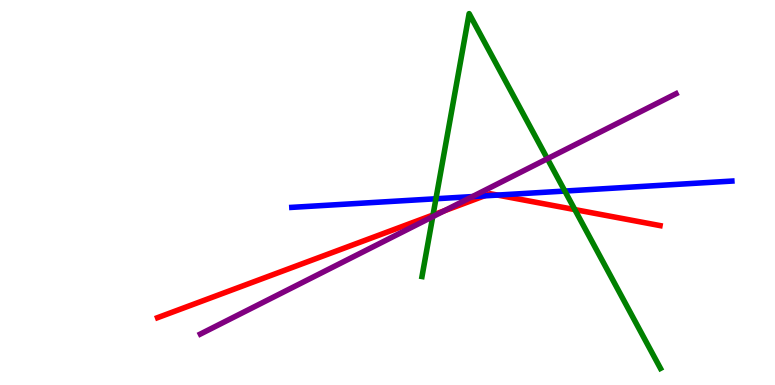[{'lines': ['blue', 'red'], 'intersections': [{'x': 6.25, 'y': 4.91}, {'x': 6.42, 'y': 4.93}]}, {'lines': ['green', 'red'], 'intersections': [{'x': 5.59, 'y': 4.42}, {'x': 7.42, 'y': 4.56}]}, {'lines': ['purple', 'red'], 'intersections': [{'x': 5.73, 'y': 4.52}]}, {'lines': ['blue', 'green'], 'intersections': [{'x': 5.62, 'y': 4.84}, {'x': 7.29, 'y': 5.04}]}, {'lines': ['blue', 'purple'], 'intersections': [{'x': 6.1, 'y': 4.89}]}, {'lines': ['green', 'purple'], 'intersections': [{'x': 5.58, 'y': 4.37}, {'x': 7.06, 'y': 5.88}]}]